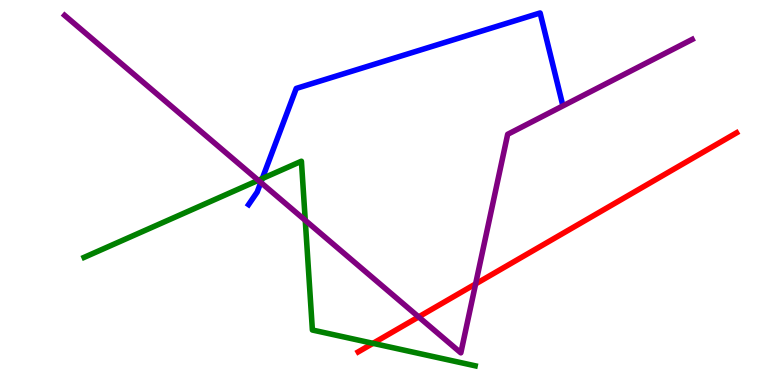[{'lines': ['blue', 'red'], 'intersections': []}, {'lines': ['green', 'red'], 'intersections': [{'x': 4.81, 'y': 1.08}]}, {'lines': ['purple', 'red'], 'intersections': [{'x': 5.4, 'y': 1.77}, {'x': 6.14, 'y': 2.63}]}, {'lines': ['blue', 'green'], 'intersections': [{'x': 3.38, 'y': 5.36}]}, {'lines': ['blue', 'purple'], 'intersections': [{'x': 3.37, 'y': 5.26}]}, {'lines': ['green', 'purple'], 'intersections': [{'x': 3.33, 'y': 5.32}, {'x': 3.94, 'y': 4.28}]}]